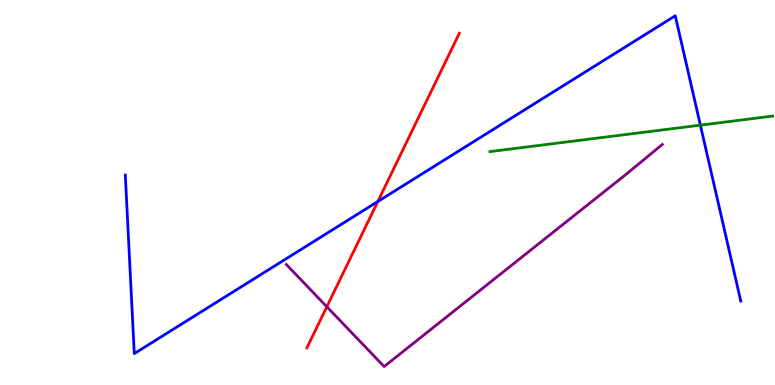[{'lines': ['blue', 'red'], 'intersections': [{'x': 4.88, 'y': 4.77}]}, {'lines': ['green', 'red'], 'intersections': []}, {'lines': ['purple', 'red'], 'intersections': [{'x': 4.22, 'y': 2.03}]}, {'lines': ['blue', 'green'], 'intersections': [{'x': 9.04, 'y': 6.75}]}, {'lines': ['blue', 'purple'], 'intersections': []}, {'lines': ['green', 'purple'], 'intersections': []}]